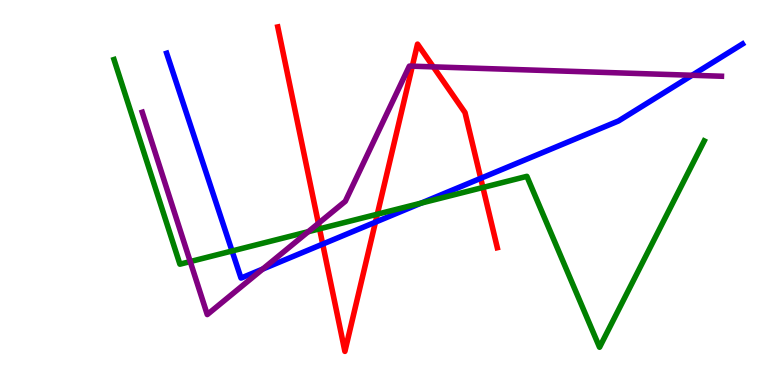[{'lines': ['blue', 'red'], 'intersections': [{'x': 4.16, 'y': 3.66}, {'x': 4.84, 'y': 4.23}, {'x': 6.2, 'y': 5.37}]}, {'lines': ['green', 'red'], 'intersections': [{'x': 4.12, 'y': 4.06}, {'x': 4.87, 'y': 4.44}, {'x': 6.23, 'y': 5.13}]}, {'lines': ['purple', 'red'], 'intersections': [{'x': 4.11, 'y': 4.2}, {'x': 5.32, 'y': 8.28}, {'x': 5.59, 'y': 8.26}]}, {'lines': ['blue', 'green'], 'intersections': [{'x': 2.99, 'y': 3.48}, {'x': 5.43, 'y': 4.72}]}, {'lines': ['blue', 'purple'], 'intersections': [{'x': 3.39, 'y': 3.01}, {'x': 8.93, 'y': 8.04}]}, {'lines': ['green', 'purple'], 'intersections': [{'x': 2.45, 'y': 3.21}, {'x': 3.98, 'y': 3.98}]}]